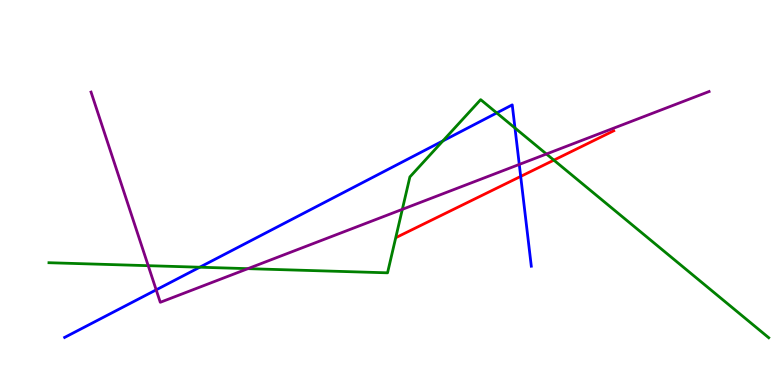[{'lines': ['blue', 'red'], 'intersections': [{'x': 6.72, 'y': 5.42}]}, {'lines': ['green', 'red'], 'intersections': [{'x': 7.15, 'y': 5.84}]}, {'lines': ['purple', 'red'], 'intersections': []}, {'lines': ['blue', 'green'], 'intersections': [{'x': 2.58, 'y': 3.06}, {'x': 5.71, 'y': 6.34}, {'x': 6.41, 'y': 7.07}, {'x': 6.64, 'y': 6.68}]}, {'lines': ['blue', 'purple'], 'intersections': [{'x': 2.02, 'y': 2.47}, {'x': 6.7, 'y': 5.73}]}, {'lines': ['green', 'purple'], 'intersections': [{'x': 1.91, 'y': 3.1}, {'x': 3.2, 'y': 3.02}, {'x': 5.19, 'y': 4.56}, {'x': 7.05, 'y': 6.0}]}]